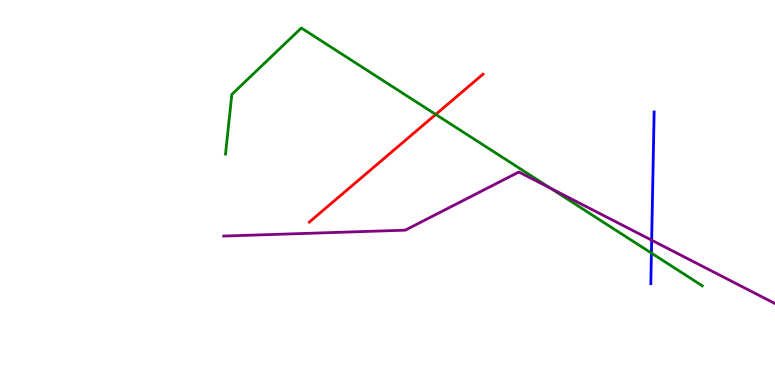[{'lines': ['blue', 'red'], 'intersections': []}, {'lines': ['green', 'red'], 'intersections': [{'x': 5.62, 'y': 7.03}]}, {'lines': ['purple', 'red'], 'intersections': []}, {'lines': ['blue', 'green'], 'intersections': [{'x': 8.41, 'y': 3.43}]}, {'lines': ['blue', 'purple'], 'intersections': [{'x': 8.41, 'y': 3.76}]}, {'lines': ['green', 'purple'], 'intersections': [{'x': 7.11, 'y': 5.11}]}]